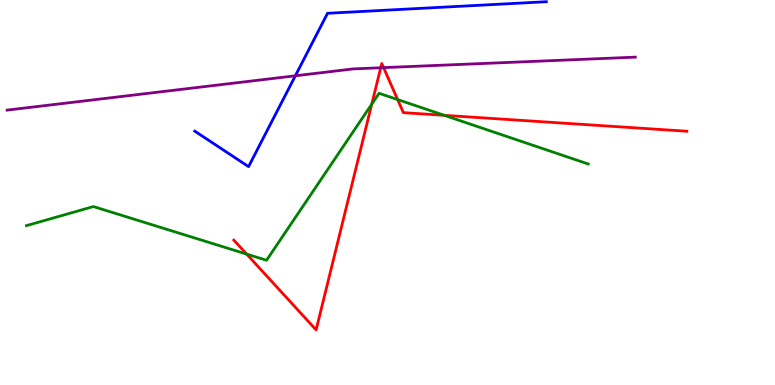[{'lines': ['blue', 'red'], 'intersections': []}, {'lines': ['green', 'red'], 'intersections': [{'x': 3.18, 'y': 3.4}, {'x': 4.8, 'y': 7.3}, {'x': 5.13, 'y': 7.41}, {'x': 5.73, 'y': 7.0}]}, {'lines': ['purple', 'red'], 'intersections': [{'x': 4.91, 'y': 8.24}, {'x': 4.95, 'y': 8.24}]}, {'lines': ['blue', 'green'], 'intersections': []}, {'lines': ['blue', 'purple'], 'intersections': [{'x': 3.81, 'y': 8.03}]}, {'lines': ['green', 'purple'], 'intersections': []}]